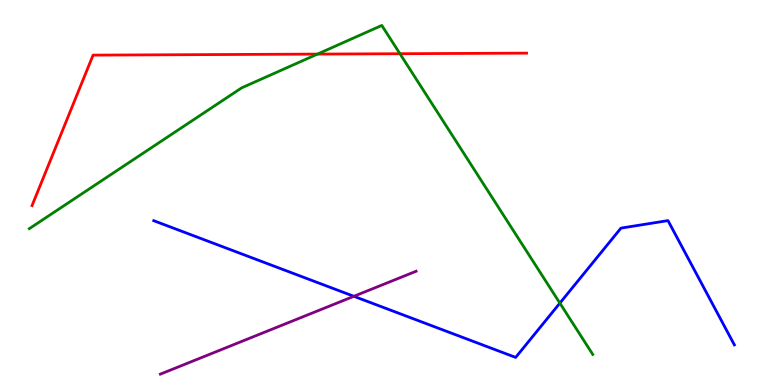[{'lines': ['blue', 'red'], 'intersections': []}, {'lines': ['green', 'red'], 'intersections': [{'x': 4.1, 'y': 8.59}, {'x': 5.16, 'y': 8.6}]}, {'lines': ['purple', 'red'], 'intersections': []}, {'lines': ['blue', 'green'], 'intersections': [{'x': 7.22, 'y': 2.13}]}, {'lines': ['blue', 'purple'], 'intersections': [{'x': 4.57, 'y': 2.3}]}, {'lines': ['green', 'purple'], 'intersections': []}]